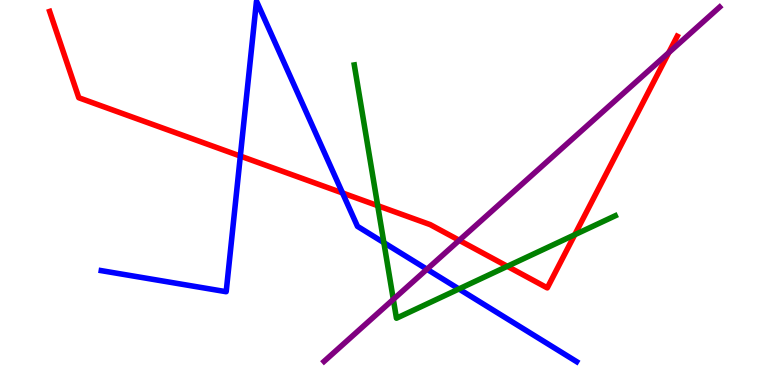[{'lines': ['blue', 'red'], 'intersections': [{'x': 3.1, 'y': 5.95}, {'x': 4.42, 'y': 4.99}]}, {'lines': ['green', 'red'], 'intersections': [{'x': 4.87, 'y': 4.66}, {'x': 6.55, 'y': 3.08}, {'x': 7.42, 'y': 3.9}]}, {'lines': ['purple', 'red'], 'intersections': [{'x': 5.93, 'y': 3.76}, {'x': 8.63, 'y': 8.63}]}, {'lines': ['blue', 'green'], 'intersections': [{'x': 4.95, 'y': 3.7}, {'x': 5.92, 'y': 2.49}]}, {'lines': ['blue', 'purple'], 'intersections': [{'x': 5.51, 'y': 3.01}]}, {'lines': ['green', 'purple'], 'intersections': [{'x': 5.08, 'y': 2.22}]}]